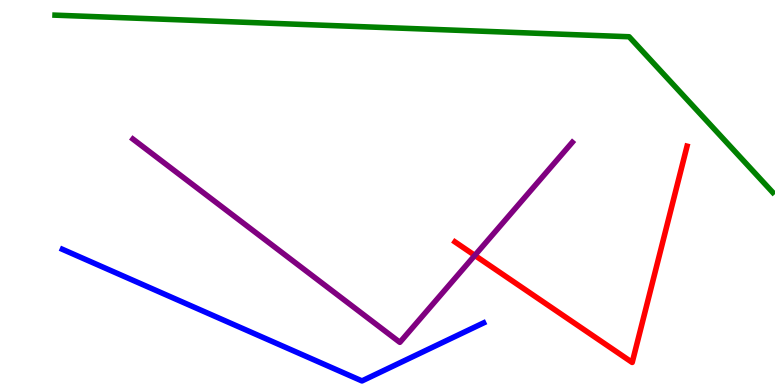[{'lines': ['blue', 'red'], 'intersections': []}, {'lines': ['green', 'red'], 'intersections': []}, {'lines': ['purple', 'red'], 'intersections': [{'x': 6.13, 'y': 3.37}]}, {'lines': ['blue', 'green'], 'intersections': []}, {'lines': ['blue', 'purple'], 'intersections': []}, {'lines': ['green', 'purple'], 'intersections': []}]